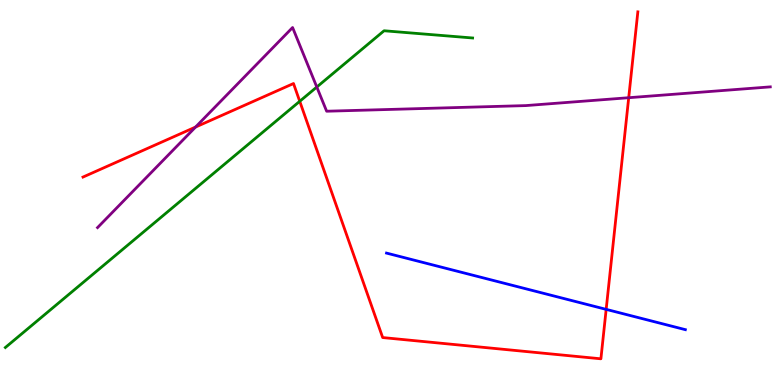[{'lines': ['blue', 'red'], 'intersections': [{'x': 7.82, 'y': 1.96}]}, {'lines': ['green', 'red'], 'intersections': [{'x': 3.87, 'y': 7.37}]}, {'lines': ['purple', 'red'], 'intersections': [{'x': 2.52, 'y': 6.7}, {'x': 8.11, 'y': 7.46}]}, {'lines': ['blue', 'green'], 'intersections': []}, {'lines': ['blue', 'purple'], 'intersections': []}, {'lines': ['green', 'purple'], 'intersections': [{'x': 4.09, 'y': 7.74}]}]